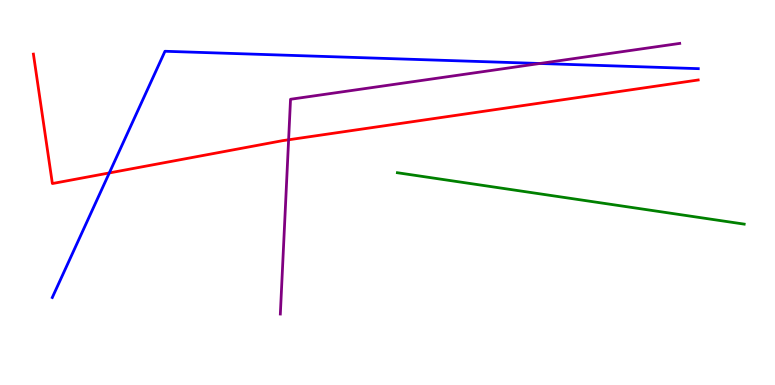[{'lines': ['blue', 'red'], 'intersections': [{'x': 1.41, 'y': 5.51}]}, {'lines': ['green', 'red'], 'intersections': []}, {'lines': ['purple', 'red'], 'intersections': [{'x': 3.72, 'y': 6.37}]}, {'lines': ['blue', 'green'], 'intersections': []}, {'lines': ['blue', 'purple'], 'intersections': [{'x': 6.97, 'y': 8.35}]}, {'lines': ['green', 'purple'], 'intersections': []}]